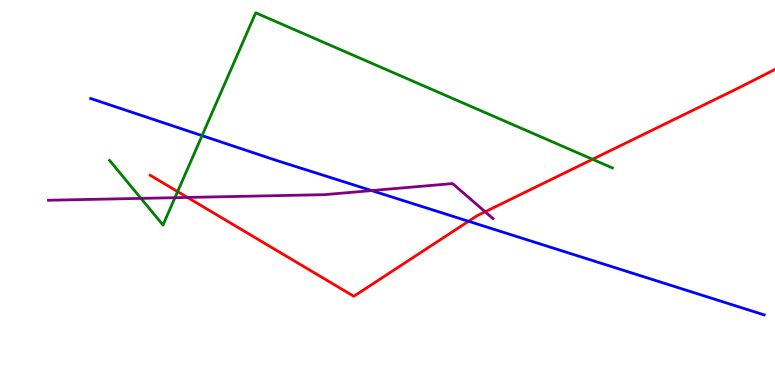[{'lines': ['blue', 'red'], 'intersections': [{'x': 6.05, 'y': 4.25}]}, {'lines': ['green', 'red'], 'intersections': [{'x': 2.29, 'y': 5.02}, {'x': 7.65, 'y': 5.86}]}, {'lines': ['purple', 'red'], 'intersections': [{'x': 2.42, 'y': 4.87}, {'x': 6.26, 'y': 4.5}]}, {'lines': ['blue', 'green'], 'intersections': [{'x': 2.61, 'y': 6.48}]}, {'lines': ['blue', 'purple'], 'intersections': [{'x': 4.8, 'y': 5.05}]}, {'lines': ['green', 'purple'], 'intersections': [{'x': 1.82, 'y': 4.85}, {'x': 2.26, 'y': 4.87}]}]